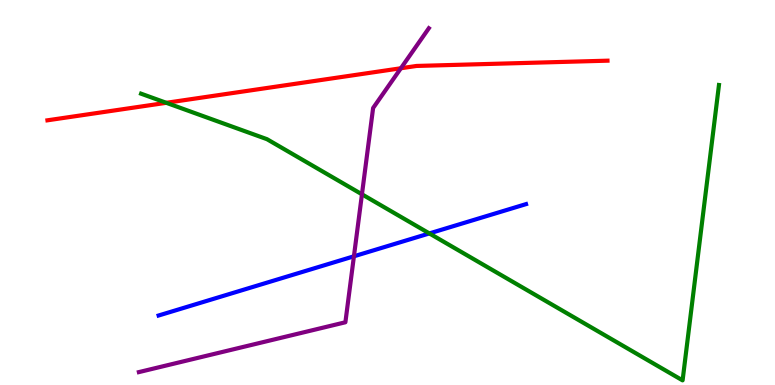[{'lines': ['blue', 'red'], 'intersections': []}, {'lines': ['green', 'red'], 'intersections': [{'x': 2.15, 'y': 7.33}]}, {'lines': ['purple', 'red'], 'intersections': [{'x': 5.17, 'y': 8.23}]}, {'lines': ['blue', 'green'], 'intersections': [{'x': 5.54, 'y': 3.94}]}, {'lines': ['blue', 'purple'], 'intersections': [{'x': 4.57, 'y': 3.34}]}, {'lines': ['green', 'purple'], 'intersections': [{'x': 4.67, 'y': 4.95}]}]